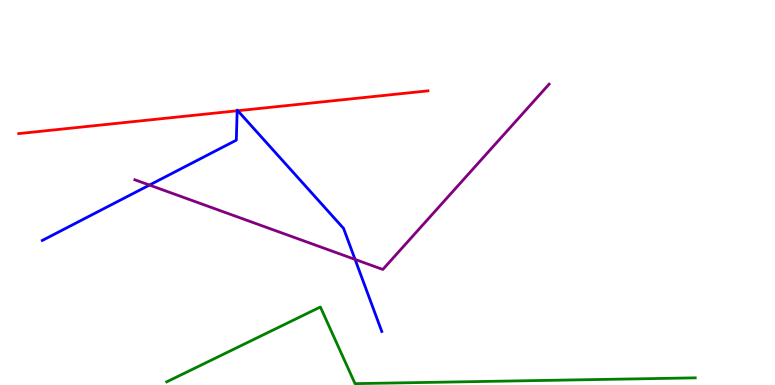[{'lines': ['blue', 'red'], 'intersections': [{'x': 3.06, 'y': 7.12}, {'x': 3.07, 'y': 7.12}]}, {'lines': ['green', 'red'], 'intersections': []}, {'lines': ['purple', 'red'], 'intersections': []}, {'lines': ['blue', 'green'], 'intersections': []}, {'lines': ['blue', 'purple'], 'intersections': [{'x': 1.93, 'y': 5.19}, {'x': 4.58, 'y': 3.26}]}, {'lines': ['green', 'purple'], 'intersections': []}]